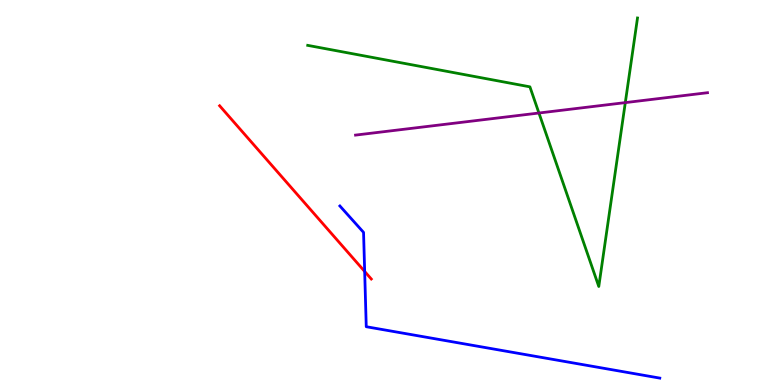[{'lines': ['blue', 'red'], 'intersections': [{'x': 4.71, 'y': 2.95}]}, {'lines': ['green', 'red'], 'intersections': []}, {'lines': ['purple', 'red'], 'intersections': []}, {'lines': ['blue', 'green'], 'intersections': []}, {'lines': ['blue', 'purple'], 'intersections': []}, {'lines': ['green', 'purple'], 'intersections': [{'x': 6.95, 'y': 7.06}, {'x': 8.07, 'y': 7.33}]}]